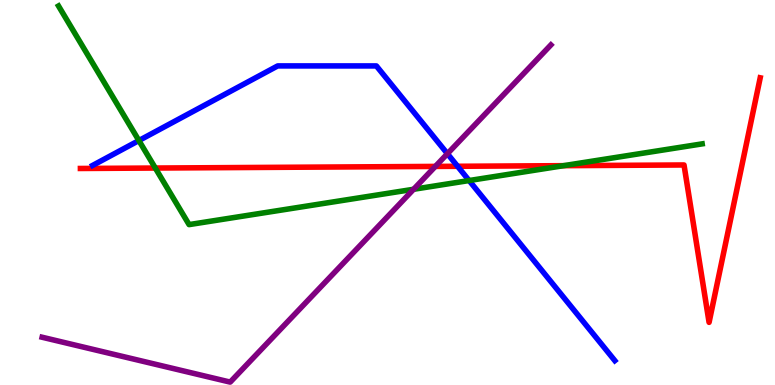[{'lines': ['blue', 'red'], 'intersections': [{'x': 5.9, 'y': 5.68}]}, {'lines': ['green', 'red'], 'intersections': [{'x': 2.0, 'y': 5.64}, {'x': 7.27, 'y': 5.7}]}, {'lines': ['purple', 'red'], 'intersections': [{'x': 5.62, 'y': 5.68}]}, {'lines': ['blue', 'green'], 'intersections': [{'x': 1.79, 'y': 6.35}, {'x': 6.05, 'y': 5.31}]}, {'lines': ['blue', 'purple'], 'intersections': [{'x': 5.77, 'y': 6.01}]}, {'lines': ['green', 'purple'], 'intersections': [{'x': 5.34, 'y': 5.08}]}]